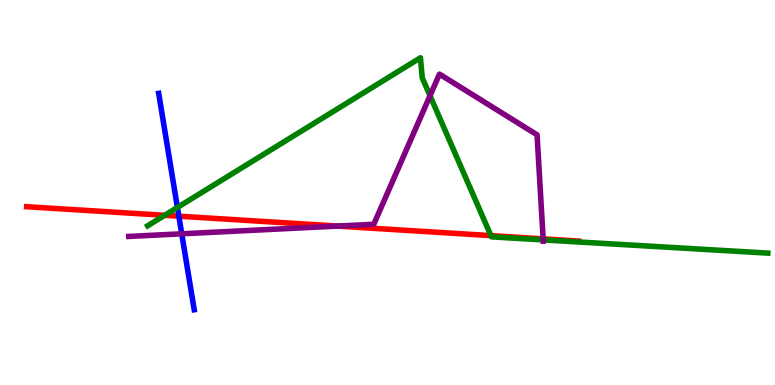[{'lines': ['blue', 'red'], 'intersections': [{'x': 2.31, 'y': 4.38}]}, {'lines': ['green', 'red'], 'intersections': [{'x': 2.12, 'y': 4.41}, {'x': 6.33, 'y': 3.88}]}, {'lines': ['purple', 'red'], 'intersections': [{'x': 4.36, 'y': 4.13}, {'x': 7.01, 'y': 3.8}]}, {'lines': ['blue', 'green'], 'intersections': [{'x': 2.29, 'y': 4.61}]}, {'lines': ['blue', 'purple'], 'intersections': [{'x': 2.35, 'y': 3.93}]}, {'lines': ['green', 'purple'], 'intersections': [{'x': 5.55, 'y': 7.51}, {'x': 7.01, 'y': 3.77}]}]